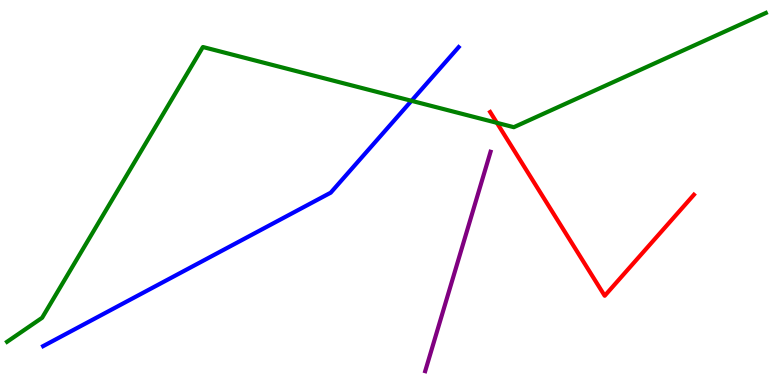[{'lines': ['blue', 'red'], 'intersections': []}, {'lines': ['green', 'red'], 'intersections': [{'x': 6.41, 'y': 6.81}]}, {'lines': ['purple', 'red'], 'intersections': []}, {'lines': ['blue', 'green'], 'intersections': [{'x': 5.31, 'y': 7.38}]}, {'lines': ['blue', 'purple'], 'intersections': []}, {'lines': ['green', 'purple'], 'intersections': []}]